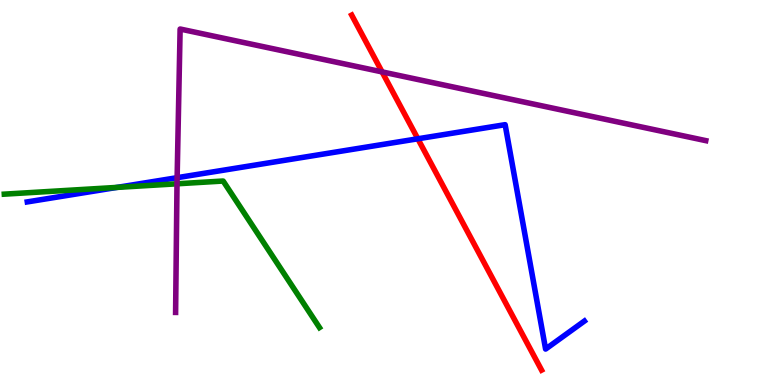[{'lines': ['blue', 'red'], 'intersections': [{'x': 5.39, 'y': 6.4}]}, {'lines': ['green', 'red'], 'intersections': []}, {'lines': ['purple', 'red'], 'intersections': [{'x': 4.93, 'y': 8.13}]}, {'lines': ['blue', 'green'], 'intersections': [{'x': 1.51, 'y': 5.13}]}, {'lines': ['blue', 'purple'], 'intersections': [{'x': 2.29, 'y': 5.38}]}, {'lines': ['green', 'purple'], 'intersections': [{'x': 2.28, 'y': 5.23}]}]